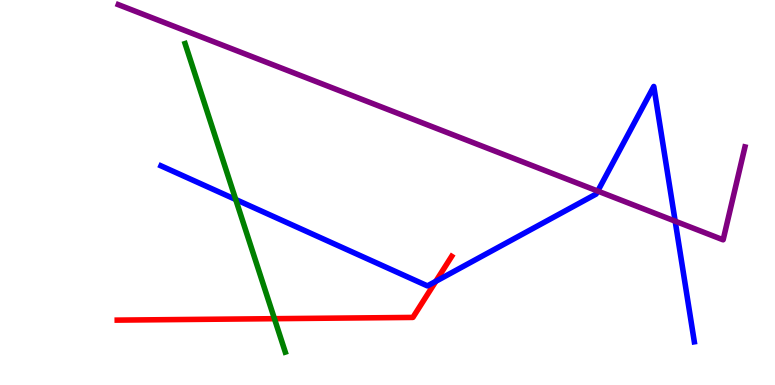[{'lines': ['blue', 'red'], 'intersections': [{'x': 5.62, 'y': 2.69}]}, {'lines': ['green', 'red'], 'intersections': [{'x': 3.54, 'y': 1.72}]}, {'lines': ['purple', 'red'], 'intersections': []}, {'lines': ['blue', 'green'], 'intersections': [{'x': 3.04, 'y': 4.82}]}, {'lines': ['blue', 'purple'], 'intersections': [{'x': 7.71, 'y': 5.04}, {'x': 8.71, 'y': 4.26}]}, {'lines': ['green', 'purple'], 'intersections': []}]